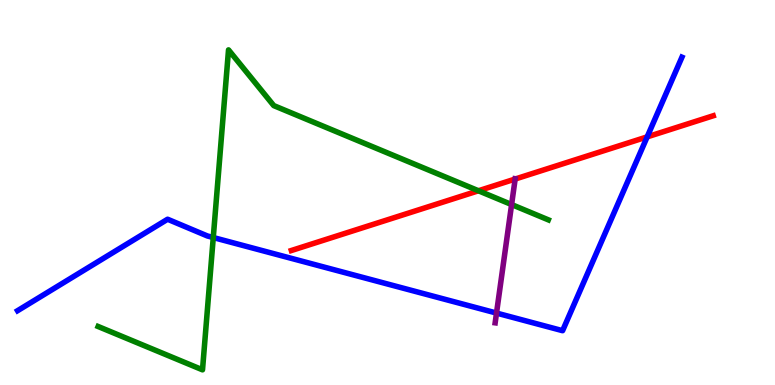[{'lines': ['blue', 'red'], 'intersections': [{'x': 8.35, 'y': 6.44}]}, {'lines': ['green', 'red'], 'intersections': [{'x': 6.17, 'y': 5.05}]}, {'lines': ['purple', 'red'], 'intersections': [{'x': 6.65, 'y': 5.35}]}, {'lines': ['blue', 'green'], 'intersections': [{'x': 2.75, 'y': 3.83}]}, {'lines': ['blue', 'purple'], 'intersections': [{'x': 6.41, 'y': 1.87}]}, {'lines': ['green', 'purple'], 'intersections': [{'x': 6.6, 'y': 4.69}]}]